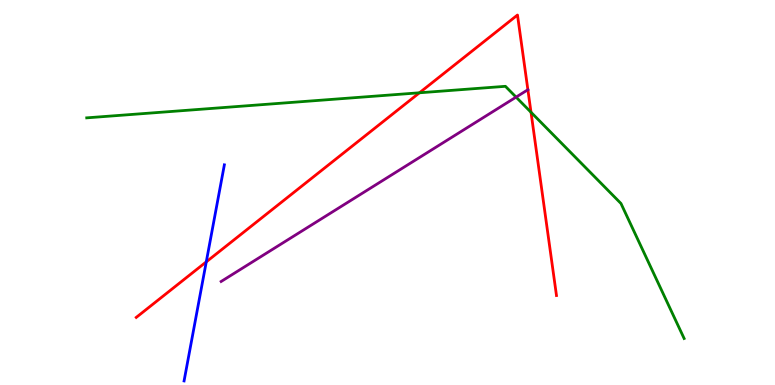[{'lines': ['blue', 'red'], 'intersections': [{'x': 2.66, 'y': 3.2}]}, {'lines': ['green', 'red'], 'intersections': [{'x': 5.41, 'y': 7.59}, {'x': 6.85, 'y': 7.08}]}, {'lines': ['purple', 'red'], 'intersections': [{'x': 6.81, 'y': 7.67}]}, {'lines': ['blue', 'green'], 'intersections': []}, {'lines': ['blue', 'purple'], 'intersections': []}, {'lines': ['green', 'purple'], 'intersections': [{'x': 6.66, 'y': 7.48}]}]